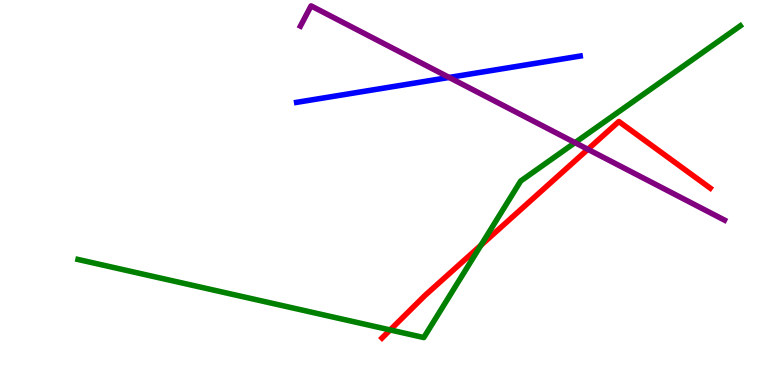[{'lines': ['blue', 'red'], 'intersections': []}, {'lines': ['green', 'red'], 'intersections': [{'x': 5.03, 'y': 1.43}, {'x': 6.21, 'y': 3.63}]}, {'lines': ['purple', 'red'], 'intersections': [{'x': 7.59, 'y': 6.12}]}, {'lines': ['blue', 'green'], 'intersections': []}, {'lines': ['blue', 'purple'], 'intersections': [{'x': 5.8, 'y': 7.99}]}, {'lines': ['green', 'purple'], 'intersections': [{'x': 7.42, 'y': 6.29}]}]